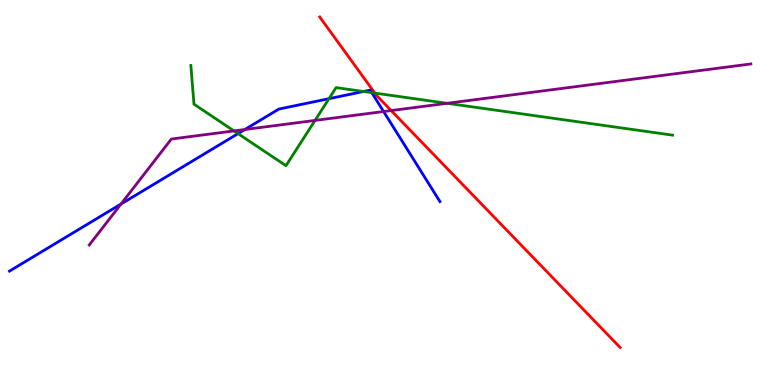[{'lines': ['blue', 'red'], 'intersections': []}, {'lines': ['green', 'red'], 'intersections': [{'x': 4.84, 'y': 7.58}]}, {'lines': ['purple', 'red'], 'intersections': [{'x': 5.05, 'y': 7.13}]}, {'lines': ['blue', 'green'], 'intersections': [{'x': 3.07, 'y': 6.53}, {'x': 4.24, 'y': 7.44}, {'x': 4.69, 'y': 7.62}, {'x': 4.8, 'y': 7.59}]}, {'lines': ['blue', 'purple'], 'intersections': [{'x': 1.56, 'y': 4.7}, {'x': 3.16, 'y': 6.64}, {'x': 4.95, 'y': 7.1}]}, {'lines': ['green', 'purple'], 'intersections': [{'x': 3.02, 'y': 6.6}, {'x': 4.06, 'y': 6.87}, {'x': 5.77, 'y': 7.32}]}]